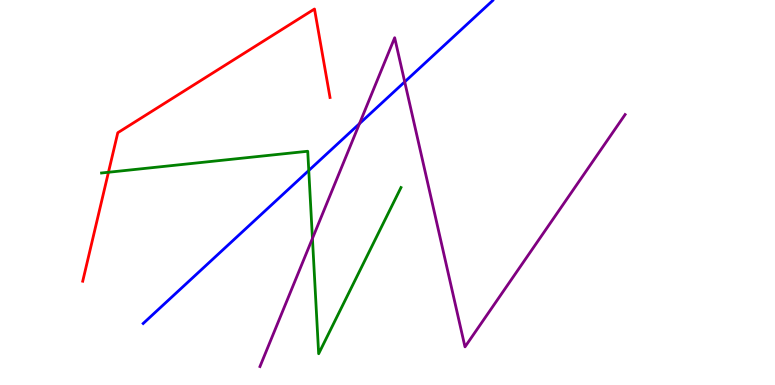[{'lines': ['blue', 'red'], 'intersections': []}, {'lines': ['green', 'red'], 'intersections': [{'x': 1.4, 'y': 5.53}]}, {'lines': ['purple', 'red'], 'intersections': []}, {'lines': ['blue', 'green'], 'intersections': [{'x': 3.98, 'y': 5.57}]}, {'lines': ['blue', 'purple'], 'intersections': [{'x': 4.64, 'y': 6.79}, {'x': 5.22, 'y': 7.87}]}, {'lines': ['green', 'purple'], 'intersections': [{'x': 4.03, 'y': 3.81}]}]